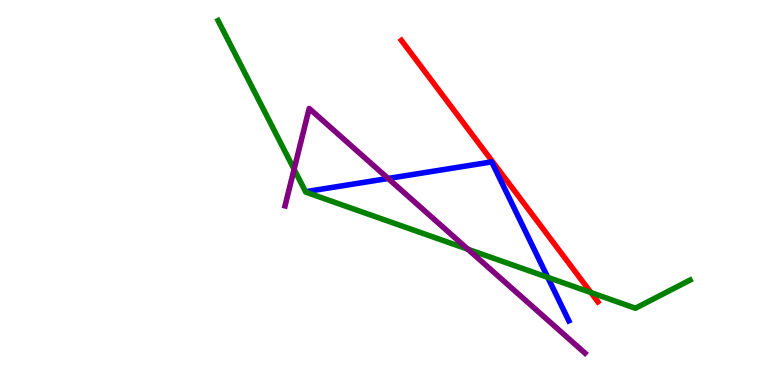[{'lines': ['blue', 'red'], 'intersections': []}, {'lines': ['green', 'red'], 'intersections': [{'x': 7.62, 'y': 2.4}]}, {'lines': ['purple', 'red'], 'intersections': []}, {'lines': ['blue', 'green'], 'intersections': [{'x': 7.07, 'y': 2.8}]}, {'lines': ['blue', 'purple'], 'intersections': [{'x': 5.01, 'y': 5.36}]}, {'lines': ['green', 'purple'], 'intersections': [{'x': 3.79, 'y': 5.6}, {'x': 6.04, 'y': 3.53}]}]